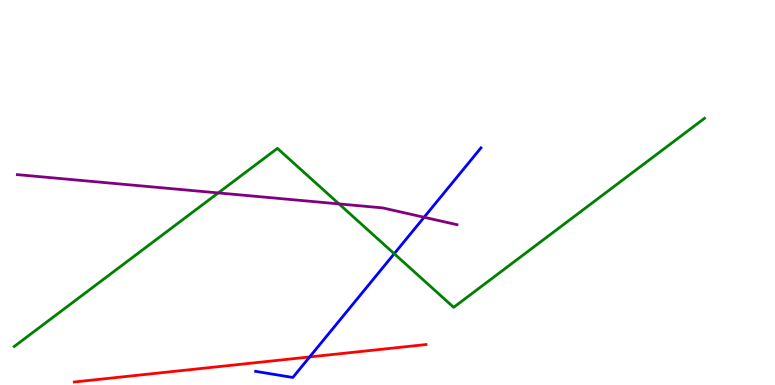[{'lines': ['blue', 'red'], 'intersections': [{'x': 4.0, 'y': 0.729}]}, {'lines': ['green', 'red'], 'intersections': []}, {'lines': ['purple', 'red'], 'intersections': []}, {'lines': ['blue', 'green'], 'intersections': [{'x': 5.09, 'y': 3.41}]}, {'lines': ['blue', 'purple'], 'intersections': [{'x': 5.47, 'y': 4.36}]}, {'lines': ['green', 'purple'], 'intersections': [{'x': 2.82, 'y': 4.99}, {'x': 4.37, 'y': 4.7}]}]